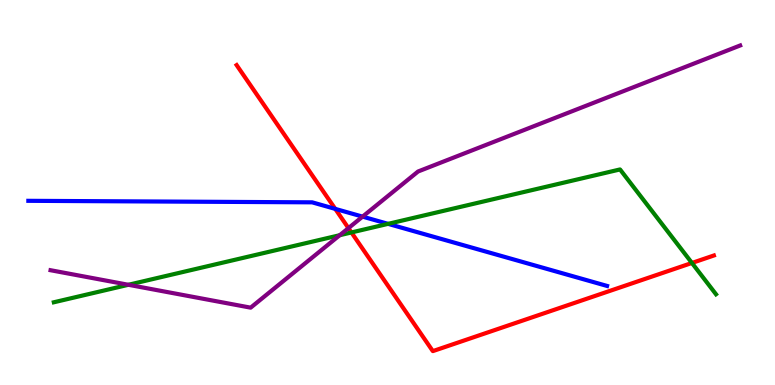[{'lines': ['blue', 'red'], 'intersections': [{'x': 4.33, 'y': 4.57}]}, {'lines': ['green', 'red'], 'intersections': [{'x': 4.53, 'y': 3.96}, {'x': 8.93, 'y': 3.17}]}, {'lines': ['purple', 'red'], 'intersections': [{'x': 4.5, 'y': 4.07}]}, {'lines': ['blue', 'green'], 'intersections': [{'x': 5.01, 'y': 4.19}]}, {'lines': ['blue', 'purple'], 'intersections': [{'x': 4.68, 'y': 4.37}]}, {'lines': ['green', 'purple'], 'intersections': [{'x': 1.66, 'y': 2.6}, {'x': 4.38, 'y': 3.89}]}]